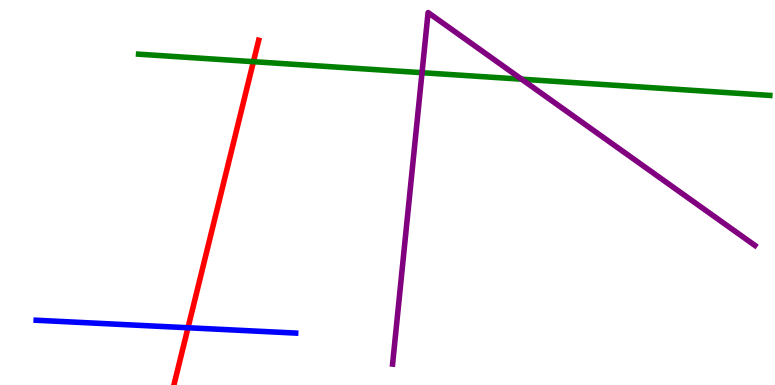[{'lines': ['blue', 'red'], 'intersections': [{'x': 2.43, 'y': 1.49}]}, {'lines': ['green', 'red'], 'intersections': [{'x': 3.27, 'y': 8.4}]}, {'lines': ['purple', 'red'], 'intersections': []}, {'lines': ['blue', 'green'], 'intersections': []}, {'lines': ['blue', 'purple'], 'intersections': []}, {'lines': ['green', 'purple'], 'intersections': [{'x': 5.45, 'y': 8.11}, {'x': 6.73, 'y': 7.94}]}]